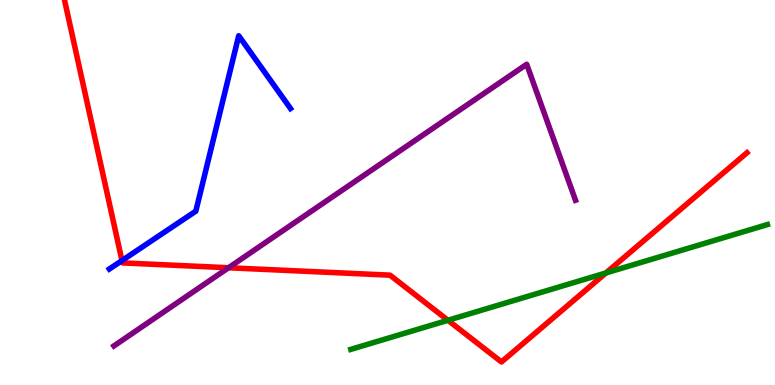[{'lines': ['blue', 'red'], 'intersections': [{'x': 1.57, 'y': 3.23}]}, {'lines': ['green', 'red'], 'intersections': [{'x': 5.78, 'y': 1.68}, {'x': 7.82, 'y': 2.91}]}, {'lines': ['purple', 'red'], 'intersections': [{'x': 2.95, 'y': 3.05}]}, {'lines': ['blue', 'green'], 'intersections': []}, {'lines': ['blue', 'purple'], 'intersections': []}, {'lines': ['green', 'purple'], 'intersections': []}]